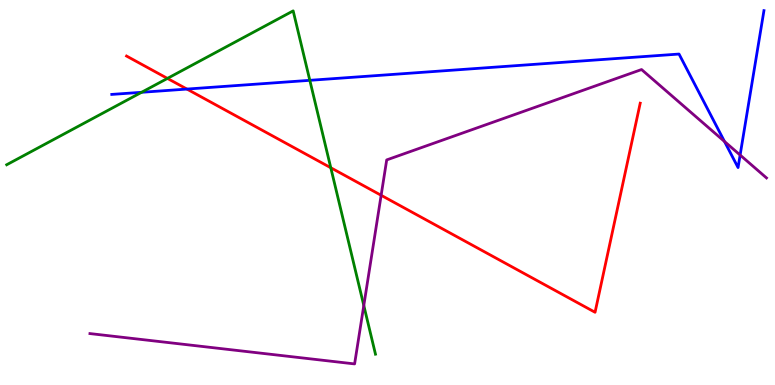[{'lines': ['blue', 'red'], 'intersections': [{'x': 2.41, 'y': 7.69}]}, {'lines': ['green', 'red'], 'intersections': [{'x': 2.16, 'y': 7.96}, {'x': 4.27, 'y': 5.64}]}, {'lines': ['purple', 'red'], 'intersections': [{'x': 4.92, 'y': 4.93}]}, {'lines': ['blue', 'green'], 'intersections': [{'x': 1.83, 'y': 7.6}, {'x': 4.0, 'y': 7.91}]}, {'lines': ['blue', 'purple'], 'intersections': [{'x': 9.35, 'y': 6.33}, {'x': 9.55, 'y': 5.97}]}, {'lines': ['green', 'purple'], 'intersections': [{'x': 4.69, 'y': 2.07}]}]